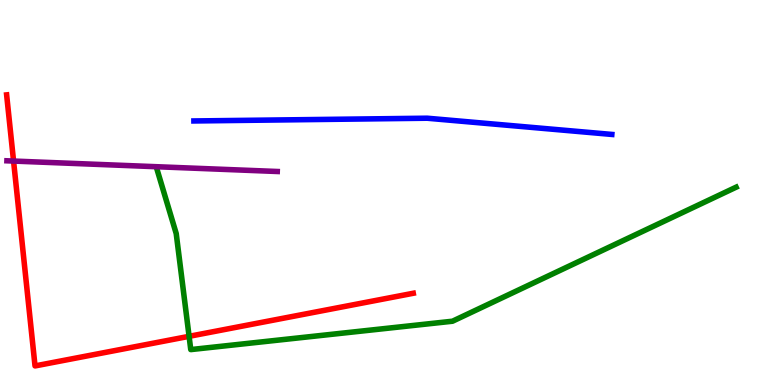[{'lines': ['blue', 'red'], 'intersections': []}, {'lines': ['green', 'red'], 'intersections': [{'x': 2.44, 'y': 1.26}]}, {'lines': ['purple', 'red'], 'intersections': [{'x': 0.175, 'y': 5.82}]}, {'lines': ['blue', 'green'], 'intersections': []}, {'lines': ['blue', 'purple'], 'intersections': []}, {'lines': ['green', 'purple'], 'intersections': []}]